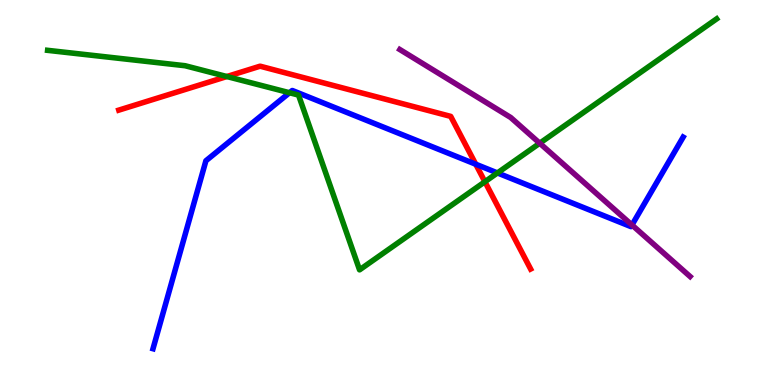[{'lines': ['blue', 'red'], 'intersections': [{'x': 6.14, 'y': 5.73}]}, {'lines': ['green', 'red'], 'intersections': [{'x': 2.93, 'y': 8.01}, {'x': 6.26, 'y': 5.28}]}, {'lines': ['purple', 'red'], 'intersections': []}, {'lines': ['blue', 'green'], 'intersections': [{'x': 3.74, 'y': 7.59}, {'x': 6.42, 'y': 5.51}]}, {'lines': ['blue', 'purple'], 'intersections': [{'x': 8.15, 'y': 4.16}]}, {'lines': ['green', 'purple'], 'intersections': [{'x': 6.96, 'y': 6.28}]}]